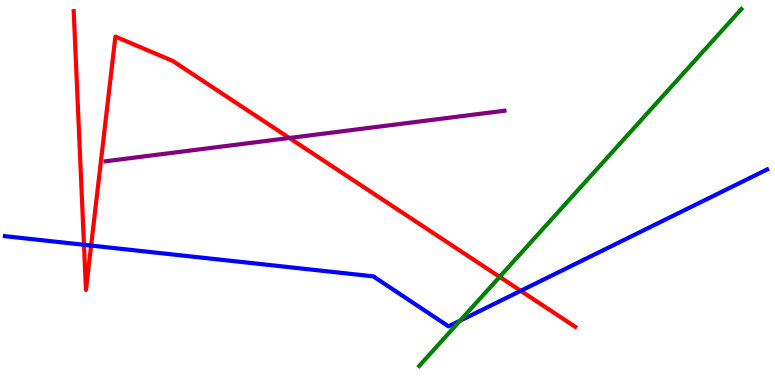[{'lines': ['blue', 'red'], 'intersections': [{'x': 1.08, 'y': 3.64}, {'x': 1.18, 'y': 3.62}, {'x': 6.72, 'y': 2.45}]}, {'lines': ['green', 'red'], 'intersections': [{'x': 6.45, 'y': 2.81}]}, {'lines': ['purple', 'red'], 'intersections': [{'x': 3.73, 'y': 6.42}]}, {'lines': ['blue', 'green'], 'intersections': [{'x': 5.94, 'y': 1.67}]}, {'lines': ['blue', 'purple'], 'intersections': []}, {'lines': ['green', 'purple'], 'intersections': []}]